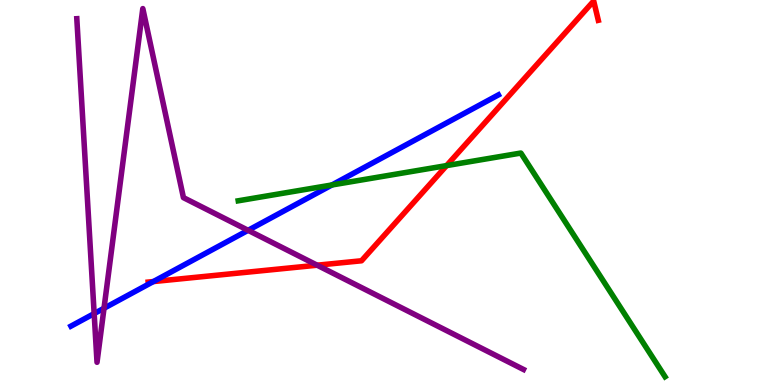[{'lines': ['blue', 'red'], 'intersections': [{'x': 1.98, 'y': 2.69}]}, {'lines': ['green', 'red'], 'intersections': [{'x': 5.76, 'y': 5.7}]}, {'lines': ['purple', 'red'], 'intersections': [{'x': 4.09, 'y': 3.11}]}, {'lines': ['blue', 'green'], 'intersections': [{'x': 4.28, 'y': 5.2}]}, {'lines': ['blue', 'purple'], 'intersections': [{'x': 1.21, 'y': 1.85}, {'x': 1.34, 'y': 1.99}, {'x': 3.2, 'y': 4.02}]}, {'lines': ['green', 'purple'], 'intersections': []}]